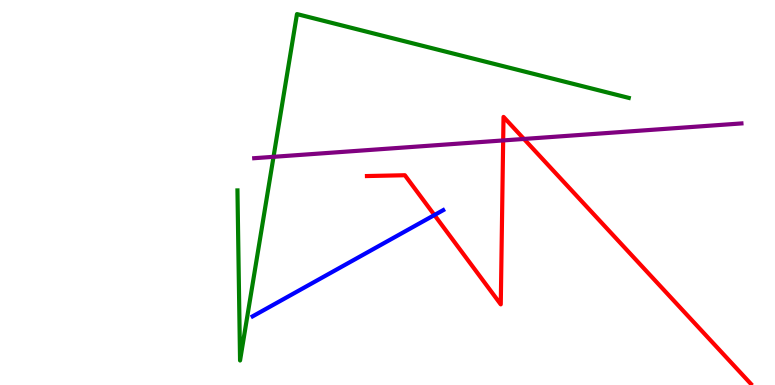[{'lines': ['blue', 'red'], 'intersections': [{'x': 5.61, 'y': 4.41}]}, {'lines': ['green', 'red'], 'intersections': []}, {'lines': ['purple', 'red'], 'intersections': [{'x': 6.49, 'y': 6.35}, {'x': 6.76, 'y': 6.39}]}, {'lines': ['blue', 'green'], 'intersections': []}, {'lines': ['blue', 'purple'], 'intersections': []}, {'lines': ['green', 'purple'], 'intersections': [{'x': 3.53, 'y': 5.93}]}]